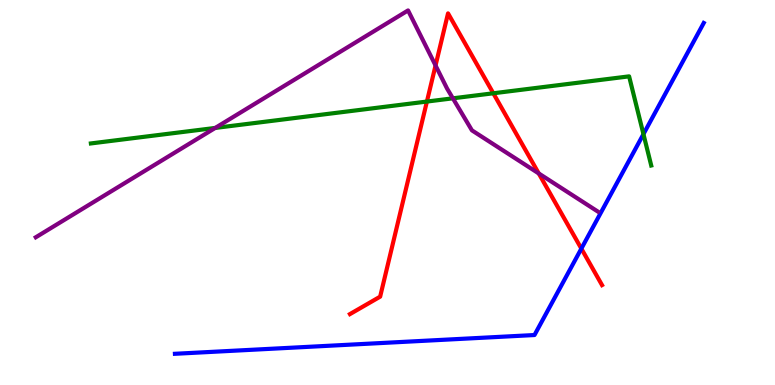[{'lines': ['blue', 'red'], 'intersections': [{'x': 7.5, 'y': 3.54}]}, {'lines': ['green', 'red'], 'intersections': [{'x': 5.51, 'y': 7.36}, {'x': 6.37, 'y': 7.58}]}, {'lines': ['purple', 'red'], 'intersections': [{'x': 5.62, 'y': 8.3}, {'x': 6.95, 'y': 5.49}]}, {'lines': ['blue', 'green'], 'intersections': [{'x': 8.3, 'y': 6.52}]}, {'lines': ['blue', 'purple'], 'intersections': []}, {'lines': ['green', 'purple'], 'intersections': [{'x': 2.78, 'y': 6.68}, {'x': 5.84, 'y': 7.45}]}]